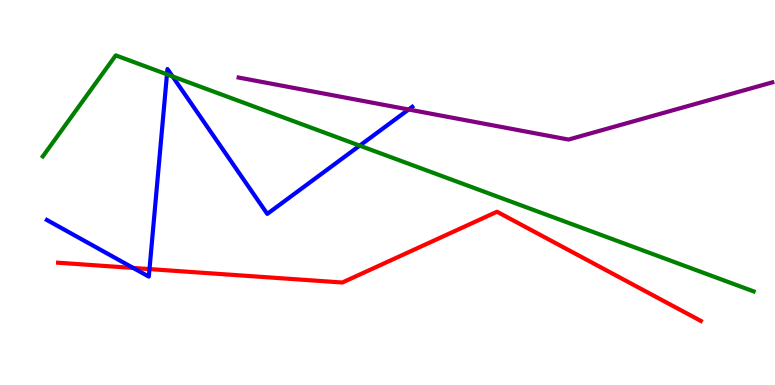[{'lines': ['blue', 'red'], 'intersections': [{'x': 1.72, 'y': 3.04}, {'x': 1.93, 'y': 3.01}]}, {'lines': ['green', 'red'], 'intersections': []}, {'lines': ['purple', 'red'], 'intersections': []}, {'lines': ['blue', 'green'], 'intersections': [{'x': 2.15, 'y': 8.07}, {'x': 2.23, 'y': 8.02}, {'x': 4.64, 'y': 6.22}]}, {'lines': ['blue', 'purple'], 'intersections': [{'x': 5.27, 'y': 7.16}]}, {'lines': ['green', 'purple'], 'intersections': []}]